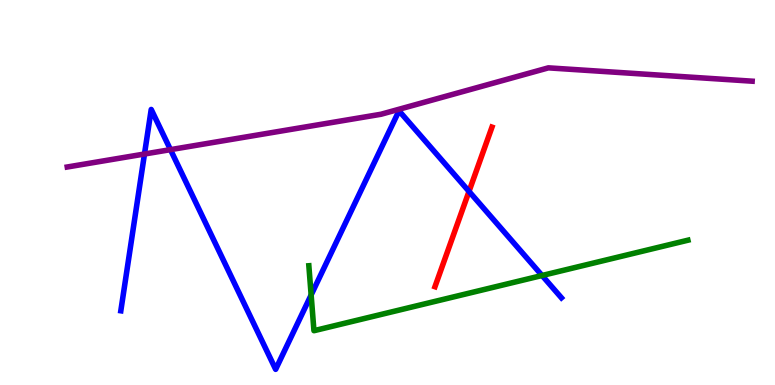[{'lines': ['blue', 'red'], 'intersections': [{'x': 6.05, 'y': 5.03}]}, {'lines': ['green', 'red'], 'intersections': []}, {'lines': ['purple', 'red'], 'intersections': []}, {'lines': ['blue', 'green'], 'intersections': [{'x': 4.01, 'y': 2.34}, {'x': 6.99, 'y': 2.84}]}, {'lines': ['blue', 'purple'], 'intersections': [{'x': 1.86, 'y': 6.0}, {'x': 2.2, 'y': 6.11}]}, {'lines': ['green', 'purple'], 'intersections': []}]